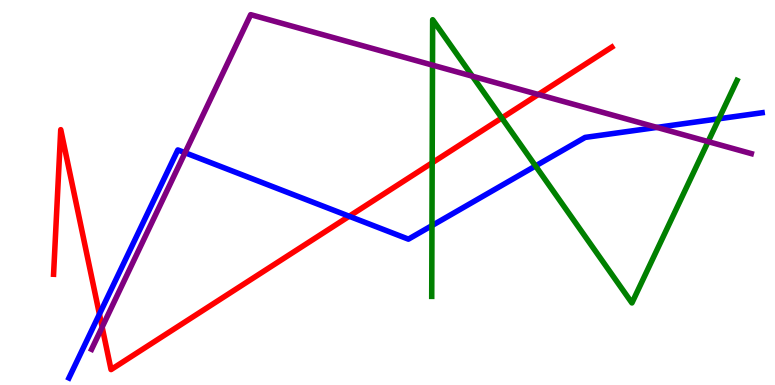[{'lines': ['blue', 'red'], 'intersections': [{'x': 1.28, 'y': 1.84}, {'x': 4.51, 'y': 4.38}]}, {'lines': ['green', 'red'], 'intersections': [{'x': 5.58, 'y': 5.77}, {'x': 6.47, 'y': 6.94}]}, {'lines': ['purple', 'red'], 'intersections': [{'x': 1.32, 'y': 1.5}, {'x': 6.95, 'y': 7.55}]}, {'lines': ['blue', 'green'], 'intersections': [{'x': 5.57, 'y': 4.14}, {'x': 6.91, 'y': 5.69}, {'x': 9.28, 'y': 6.92}]}, {'lines': ['blue', 'purple'], 'intersections': [{'x': 2.39, 'y': 6.03}, {'x': 8.48, 'y': 6.69}]}, {'lines': ['green', 'purple'], 'intersections': [{'x': 5.58, 'y': 8.31}, {'x': 6.1, 'y': 8.02}, {'x': 9.14, 'y': 6.32}]}]